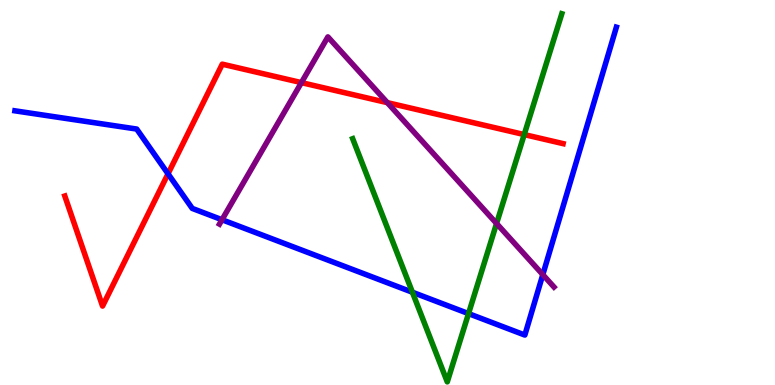[{'lines': ['blue', 'red'], 'intersections': [{'x': 2.17, 'y': 5.49}]}, {'lines': ['green', 'red'], 'intersections': [{'x': 6.76, 'y': 6.5}]}, {'lines': ['purple', 'red'], 'intersections': [{'x': 3.89, 'y': 7.85}, {'x': 5.0, 'y': 7.33}]}, {'lines': ['blue', 'green'], 'intersections': [{'x': 5.32, 'y': 2.41}, {'x': 6.05, 'y': 1.85}]}, {'lines': ['blue', 'purple'], 'intersections': [{'x': 2.86, 'y': 4.29}, {'x': 7.0, 'y': 2.87}]}, {'lines': ['green', 'purple'], 'intersections': [{'x': 6.41, 'y': 4.2}]}]